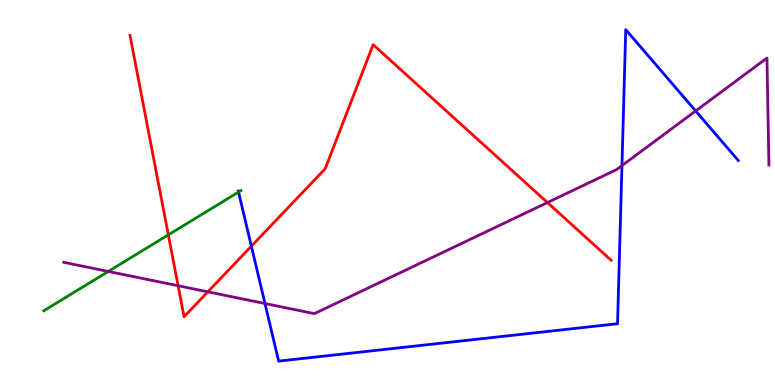[{'lines': ['blue', 'red'], 'intersections': [{'x': 3.24, 'y': 3.61}]}, {'lines': ['green', 'red'], 'intersections': [{'x': 2.17, 'y': 3.9}]}, {'lines': ['purple', 'red'], 'intersections': [{'x': 2.3, 'y': 2.58}, {'x': 2.68, 'y': 2.42}, {'x': 7.06, 'y': 4.74}]}, {'lines': ['blue', 'green'], 'intersections': [{'x': 3.08, 'y': 5.01}]}, {'lines': ['blue', 'purple'], 'intersections': [{'x': 3.42, 'y': 2.12}, {'x': 8.03, 'y': 5.7}, {'x': 8.98, 'y': 7.12}]}, {'lines': ['green', 'purple'], 'intersections': [{'x': 1.4, 'y': 2.95}]}]